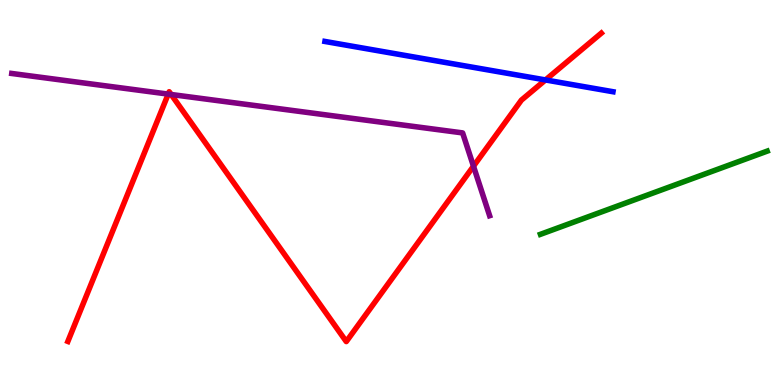[{'lines': ['blue', 'red'], 'intersections': [{'x': 7.04, 'y': 7.92}]}, {'lines': ['green', 'red'], 'intersections': []}, {'lines': ['purple', 'red'], 'intersections': [{'x': 2.17, 'y': 7.56}, {'x': 2.21, 'y': 7.55}, {'x': 6.11, 'y': 5.68}]}, {'lines': ['blue', 'green'], 'intersections': []}, {'lines': ['blue', 'purple'], 'intersections': []}, {'lines': ['green', 'purple'], 'intersections': []}]